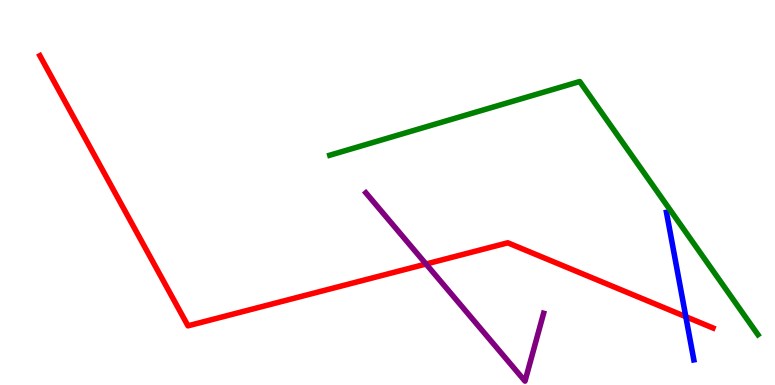[{'lines': ['blue', 'red'], 'intersections': [{'x': 8.85, 'y': 1.77}]}, {'lines': ['green', 'red'], 'intersections': []}, {'lines': ['purple', 'red'], 'intersections': [{'x': 5.5, 'y': 3.14}]}, {'lines': ['blue', 'green'], 'intersections': []}, {'lines': ['blue', 'purple'], 'intersections': []}, {'lines': ['green', 'purple'], 'intersections': []}]